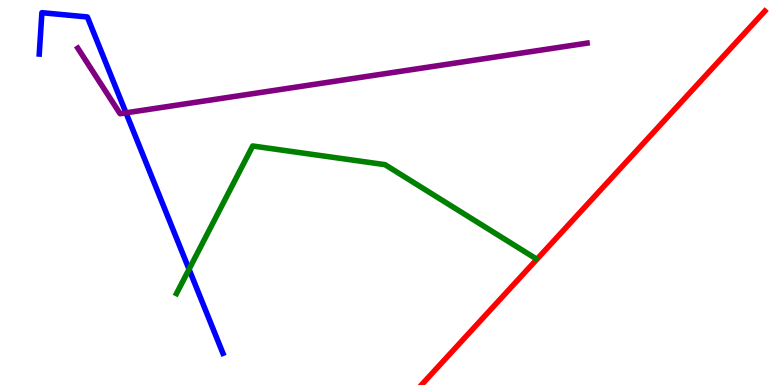[{'lines': ['blue', 'red'], 'intersections': []}, {'lines': ['green', 'red'], 'intersections': []}, {'lines': ['purple', 'red'], 'intersections': []}, {'lines': ['blue', 'green'], 'intersections': [{'x': 2.44, 'y': 3.01}]}, {'lines': ['blue', 'purple'], 'intersections': [{'x': 1.63, 'y': 7.07}]}, {'lines': ['green', 'purple'], 'intersections': []}]